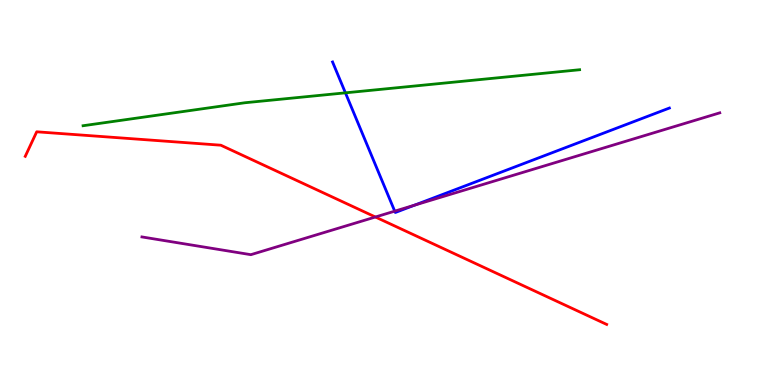[{'lines': ['blue', 'red'], 'intersections': []}, {'lines': ['green', 'red'], 'intersections': []}, {'lines': ['purple', 'red'], 'intersections': [{'x': 4.84, 'y': 4.36}]}, {'lines': ['blue', 'green'], 'intersections': [{'x': 4.46, 'y': 7.59}]}, {'lines': ['blue', 'purple'], 'intersections': [{'x': 5.09, 'y': 4.52}, {'x': 5.35, 'y': 4.67}]}, {'lines': ['green', 'purple'], 'intersections': []}]